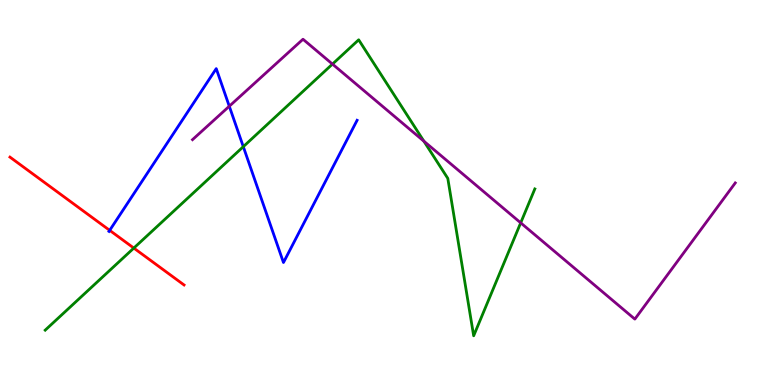[{'lines': ['blue', 'red'], 'intersections': [{'x': 1.42, 'y': 4.02}]}, {'lines': ['green', 'red'], 'intersections': [{'x': 1.73, 'y': 3.56}]}, {'lines': ['purple', 'red'], 'intersections': []}, {'lines': ['blue', 'green'], 'intersections': [{'x': 3.14, 'y': 6.19}]}, {'lines': ['blue', 'purple'], 'intersections': [{'x': 2.96, 'y': 7.24}]}, {'lines': ['green', 'purple'], 'intersections': [{'x': 4.29, 'y': 8.34}, {'x': 5.47, 'y': 6.33}, {'x': 6.72, 'y': 4.21}]}]